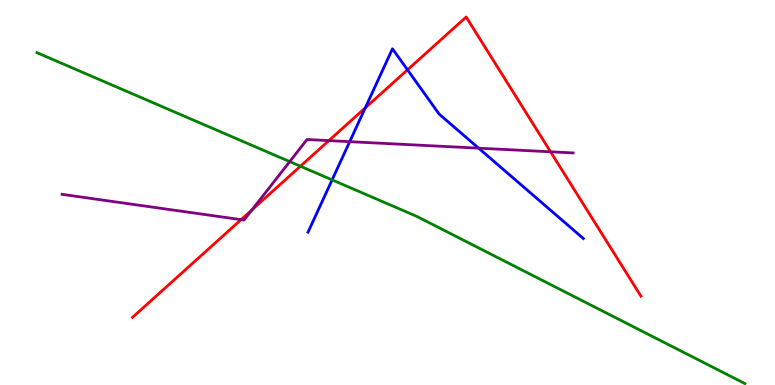[{'lines': ['blue', 'red'], 'intersections': [{'x': 4.71, 'y': 7.2}, {'x': 5.26, 'y': 8.19}]}, {'lines': ['green', 'red'], 'intersections': [{'x': 3.88, 'y': 5.68}]}, {'lines': ['purple', 'red'], 'intersections': [{'x': 3.11, 'y': 4.29}, {'x': 3.25, 'y': 4.55}, {'x': 4.24, 'y': 6.35}, {'x': 7.1, 'y': 6.06}]}, {'lines': ['blue', 'green'], 'intersections': [{'x': 4.29, 'y': 5.33}]}, {'lines': ['blue', 'purple'], 'intersections': [{'x': 4.51, 'y': 6.32}, {'x': 6.18, 'y': 6.15}]}, {'lines': ['green', 'purple'], 'intersections': [{'x': 3.74, 'y': 5.8}]}]